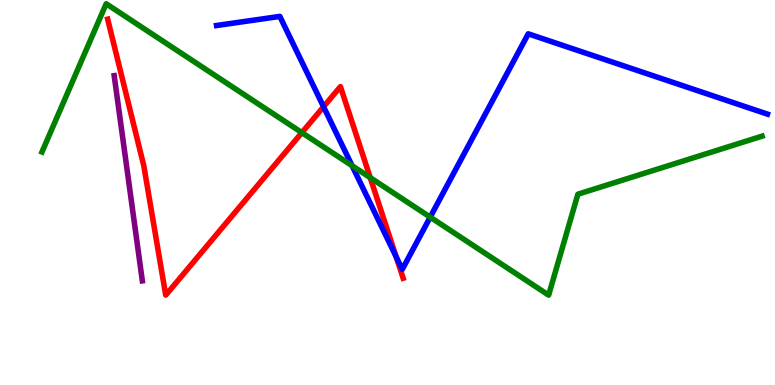[{'lines': ['blue', 'red'], 'intersections': [{'x': 4.17, 'y': 7.23}, {'x': 5.11, 'y': 3.33}]}, {'lines': ['green', 'red'], 'intersections': [{'x': 3.9, 'y': 6.55}, {'x': 4.78, 'y': 5.39}]}, {'lines': ['purple', 'red'], 'intersections': []}, {'lines': ['blue', 'green'], 'intersections': [{'x': 4.54, 'y': 5.7}, {'x': 5.55, 'y': 4.36}]}, {'lines': ['blue', 'purple'], 'intersections': []}, {'lines': ['green', 'purple'], 'intersections': []}]